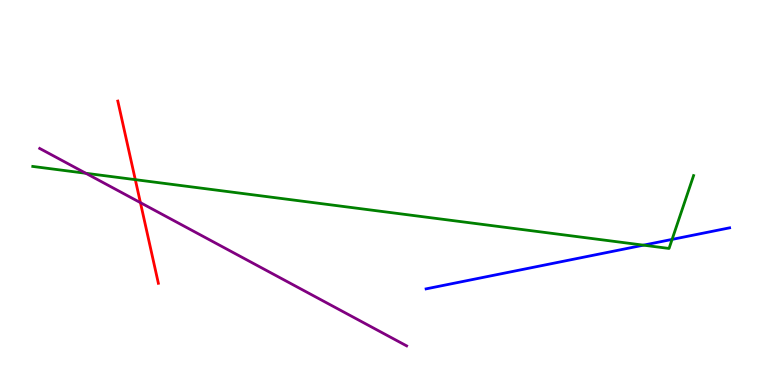[{'lines': ['blue', 'red'], 'intersections': []}, {'lines': ['green', 'red'], 'intersections': [{'x': 1.75, 'y': 5.33}]}, {'lines': ['purple', 'red'], 'intersections': [{'x': 1.81, 'y': 4.74}]}, {'lines': ['blue', 'green'], 'intersections': [{'x': 8.3, 'y': 3.63}, {'x': 8.67, 'y': 3.78}]}, {'lines': ['blue', 'purple'], 'intersections': []}, {'lines': ['green', 'purple'], 'intersections': [{'x': 1.11, 'y': 5.5}]}]